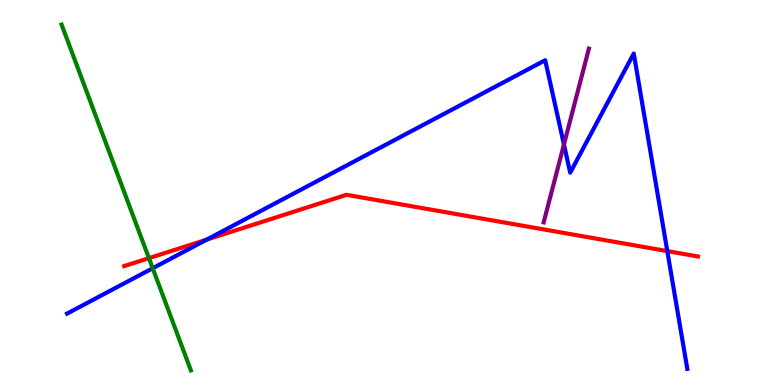[{'lines': ['blue', 'red'], 'intersections': [{'x': 2.67, 'y': 3.78}, {'x': 8.61, 'y': 3.48}]}, {'lines': ['green', 'red'], 'intersections': [{'x': 1.92, 'y': 3.29}]}, {'lines': ['purple', 'red'], 'intersections': []}, {'lines': ['blue', 'green'], 'intersections': [{'x': 1.97, 'y': 3.03}]}, {'lines': ['blue', 'purple'], 'intersections': [{'x': 7.28, 'y': 6.25}]}, {'lines': ['green', 'purple'], 'intersections': []}]